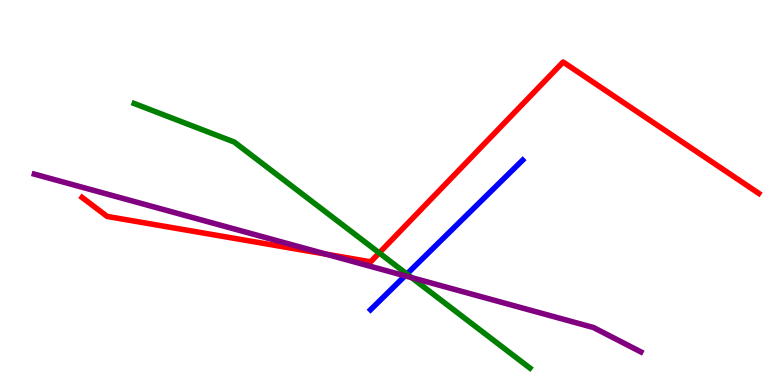[{'lines': ['blue', 'red'], 'intersections': []}, {'lines': ['green', 'red'], 'intersections': [{'x': 4.89, 'y': 3.43}]}, {'lines': ['purple', 'red'], 'intersections': [{'x': 4.21, 'y': 3.4}]}, {'lines': ['blue', 'green'], 'intersections': [{'x': 5.25, 'y': 2.88}]}, {'lines': ['blue', 'purple'], 'intersections': [{'x': 5.23, 'y': 2.84}]}, {'lines': ['green', 'purple'], 'intersections': [{'x': 5.31, 'y': 2.79}]}]